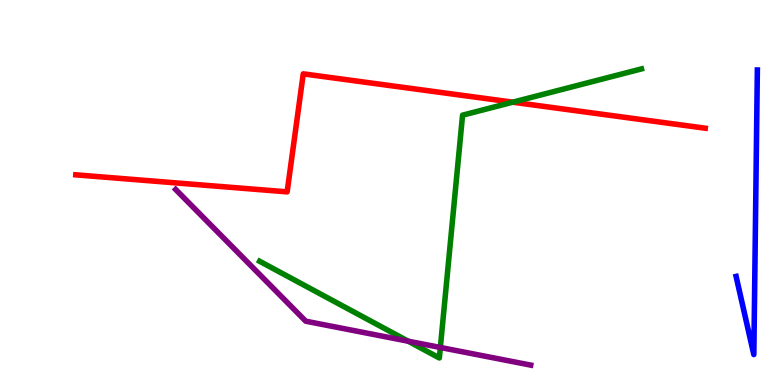[{'lines': ['blue', 'red'], 'intersections': []}, {'lines': ['green', 'red'], 'intersections': [{'x': 6.62, 'y': 7.35}]}, {'lines': ['purple', 'red'], 'intersections': []}, {'lines': ['blue', 'green'], 'intersections': []}, {'lines': ['blue', 'purple'], 'intersections': []}, {'lines': ['green', 'purple'], 'intersections': [{'x': 5.27, 'y': 1.14}, {'x': 5.68, 'y': 0.975}]}]